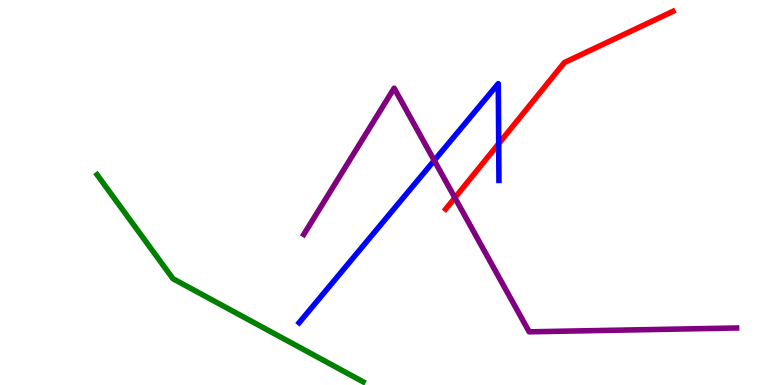[{'lines': ['blue', 'red'], 'intersections': [{'x': 6.43, 'y': 6.27}]}, {'lines': ['green', 'red'], 'intersections': []}, {'lines': ['purple', 'red'], 'intersections': [{'x': 5.87, 'y': 4.86}]}, {'lines': ['blue', 'green'], 'intersections': []}, {'lines': ['blue', 'purple'], 'intersections': [{'x': 5.6, 'y': 5.83}]}, {'lines': ['green', 'purple'], 'intersections': []}]